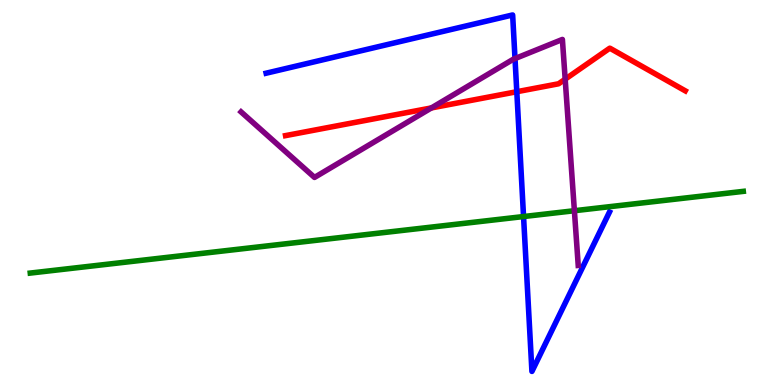[{'lines': ['blue', 'red'], 'intersections': [{'x': 6.67, 'y': 7.62}]}, {'lines': ['green', 'red'], 'intersections': []}, {'lines': ['purple', 'red'], 'intersections': [{'x': 5.57, 'y': 7.2}, {'x': 7.29, 'y': 7.94}]}, {'lines': ['blue', 'green'], 'intersections': [{'x': 6.76, 'y': 4.38}]}, {'lines': ['blue', 'purple'], 'intersections': [{'x': 6.65, 'y': 8.48}]}, {'lines': ['green', 'purple'], 'intersections': [{'x': 7.41, 'y': 4.53}]}]